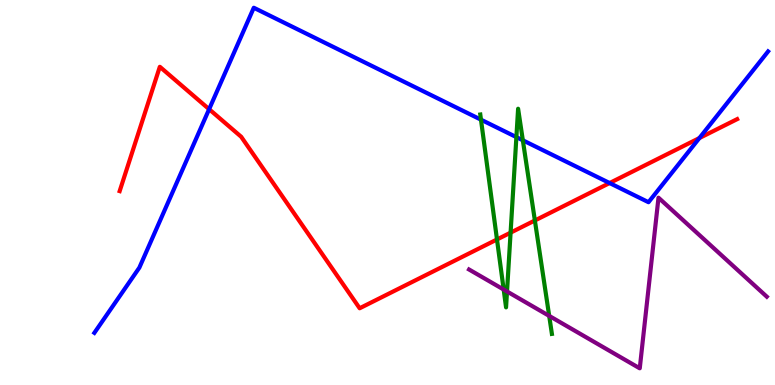[{'lines': ['blue', 'red'], 'intersections': [{'x': 2.7, 'y': 7.16}, {'x': 7.87, 'y': 5.25}, {'x': 9.02, 'y': 6.41}]}, {'lines': ['green', 'red'], 'intersections': [{'x': 6.41, 'y': 3.78}, {'x': 6.59, 'y': 3.96}, {'x': 6.9, 'y': 4.27}]}, {'lines': ['purple', 'red'], 'intersections': []}, {'lines': ['blue', 'green'], 'intersections': [{'x': 6.21, 'y': 6.89}, {'x': 6.66, 'y': 6.44}, {'x': 6.75, 'y': 6.36}]}, {'lines': ['blue', 'purple'], 'intersections': []}, {'lines': ['green', 'purple'], 'intersections': [{'x': 6.5, 'y': 2.48}, {'x': 6.54, 'y': 2.43}, {'x': 7.09, 'y': 1.79}]}]